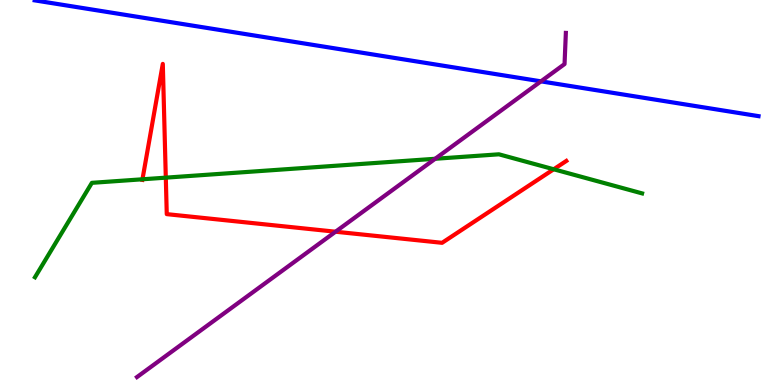[{'lines': ['blue', 'red'], 'intersections': []}, {'lines': ['green', 'red'], 'intersections': [{'x': 1.84, 'y': 5.34}, {'x': 2.14, 'y': 5.39}, {'x': 7.14, 'y': 5.6}]}, {'lines': ['purple', 'red'], 'intersections': [{'x': 4.33, 'y': 3.98}]}, {'lines': ['blue', 'green'], 'intersections': []}, {'lines': ['blue', 'purple'], 'intersections': [{'x': 6.98, 'y': 7.89}]}, {'lines': ['green', 'purple'], 'intersections': [{'x': 5.62, 'y': 5.88}]}]